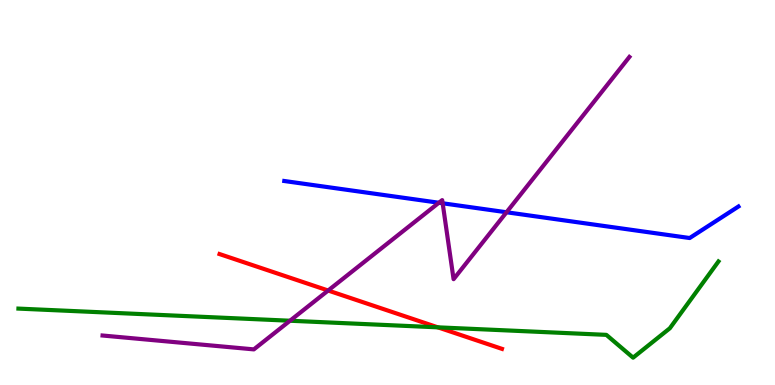[{'lines': ['blue', 'red'], 'intersections': []}, {'lines': ['green', 'red'], 'intersections': [{'x': 5.65, 'y': 1.5}]}, {'lines': ['purple', 'red'], 'intersections': [{'x': 4.23, 'y': 2.45}]}, {'lines': ['blue', 'green'], 'intersections': []}, {'lines': ['blue', 'purple'], 'intersections': [{'x': 5.66, 'y': 4.73}, {'x': 5.71, 'y': 4.72}, {'x': 6.54, 'y': 4.49}]}, {'lines': ['green', 'purple'], 'intersections': [{'x': 3.74, 'y': 1.67}]}]